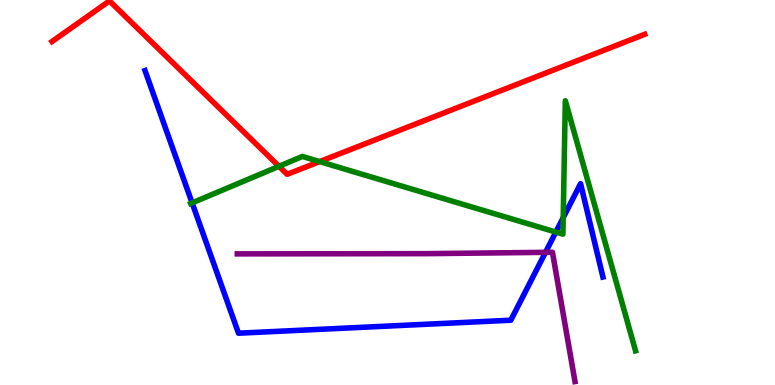[{'lines': ['blue', 'red'], 'intersections': []}, {'lines': ['green', 'red'], 'intersections': [{'x': 3.6, 'y': 5.68}, {'x': 4.12, 'y': 5.8}]}, {'lines': ['purple', 'red'], 'intersections': []}, {'lines': ['blue', 'green'], 'intersections': [{'x': 2.48, 'y': 4.73}, {'x': 7.17, 'y': 3.97}, {'x': 7.27, 'y': 4.35}]}, {'lines': ['blue', 'purple'], 'intersections': [{'x': 7.04, 'y': 3.45}]}, {'lines': ['green', 'purple'], 'intersections': []}]